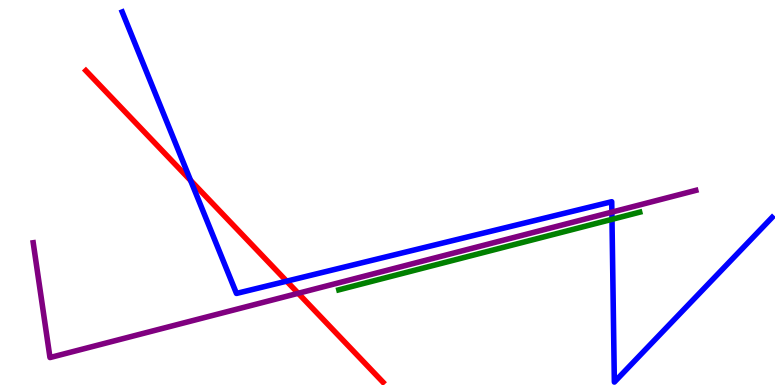[{'lines': ['blue', 'red'], 'intersections': [{'x': 2.46, 'y': 5.31}, {'x': 3.7, 'y': 2.7}]}, {'lines': ['green', 'red'], 'intersections': []}, {'lines': ['purple', 'red'], 'intersections': [{'x': 3.85, 'y': 2.38}]}, {'lines': ['blue', 'green'], 'intersections': [{'x': 7.9, 'y': 4.3}]}, {'lines': ['blue', 'purple'], 'intersections': [{'x': 7.9, 'y': 4.49}]}, {'lines': ['green', 'purple'], 'intersections': []}]